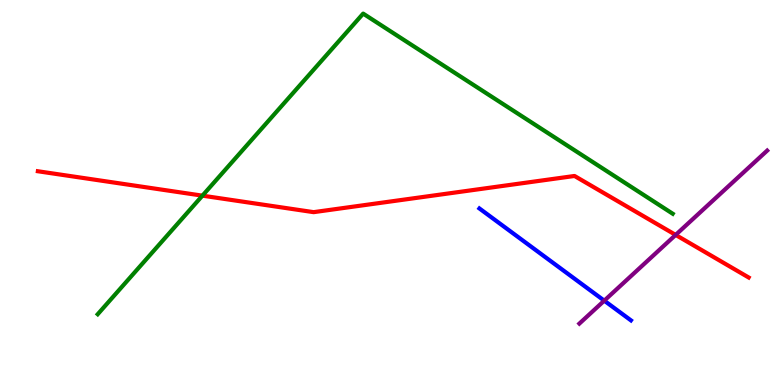[{'lines': ['blue', 'red'], 'intersections': []}, {'lines': ['green', 'red'], 'intersections': [{'x': 2.61, 'y': 4.92}]}, {'lines': ['purple', 'red'], 'intersections': [{'x': 8.72, 'y': 3.9}]}, {'lines': ['blue', 'green'], 'intersections': []}, {'lines': ['blue', 'purple'], 'intersections': [{'x': 7.8, 'y': 2.19}]}, {'lines': ['green', 'purple'], 'intersections': []}]